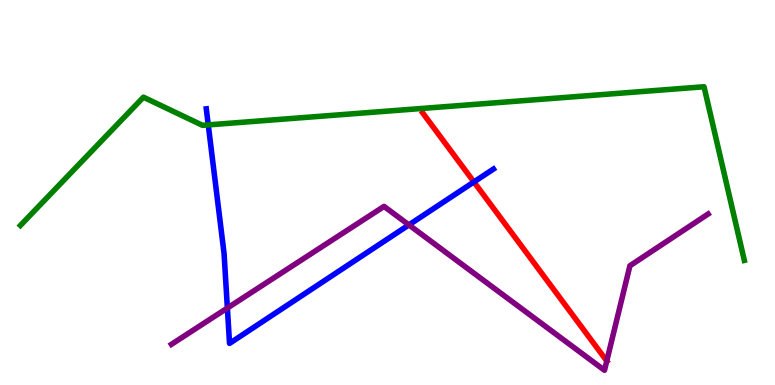[{'lines': ['blue', 'red'], 'intersections': [{'x': 6.12, 'y': 5.27}]}, {'lines': ['green', 'red'], 'intersections': []}, {'lines': ['purple', 'red'], 'intersections': [{'x': 7.83, 'y': 0.624}]}, {'lines': ['blue', 'green'], 'intersections': [{'x': 2.69, 'y': 6.76}]}, {'lines': ['blue', 'purple'], 'intersections': [{'x': 2.93, 'y': 2.0}, {'x': 5.28, 'y': 4.16}]}, {'lines': ['green', 'purple'], 'intersections': []}]